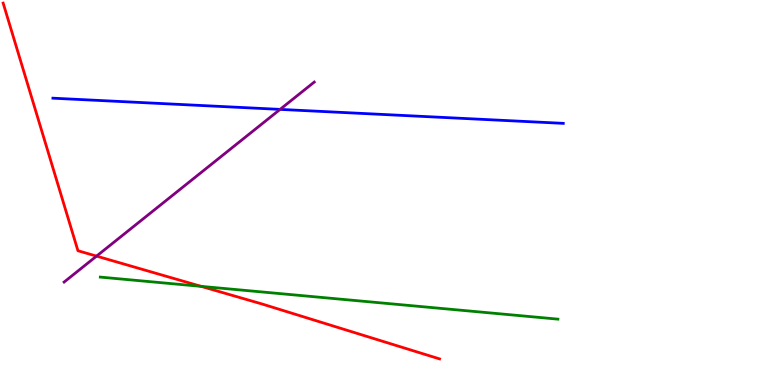[{'lines': ['blue', 'red'], 'intersections': []}, {'lines': ['green', 'red'], 'intersections': [{'x': 2.6, 'y': 2.56}]}, {'lines': ['purple', 'red'], 'intersections': [{'x': 1.25, 'y': 3.35}]}, {'lines': ['blue', 'green'], 'intersections': []}, {'lines': ['blue', 'purple'], 'intersections': [{'x': 3.61, 'y': 7.16}]}, {'lines': ['green', 'purple'], 'intersections': []}]